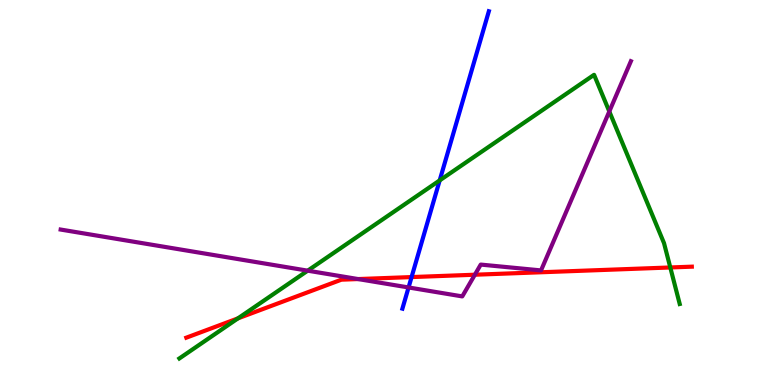[{'lines': ['blue', 'red'], 'intersections': [{'x': 5.31, 'y': 2.8}]}, {'lines': ['green', 'red'], 'intersections': [{'x': 3.07, 'y': 1.73}, {'x': 8.65, 'y': 3.05}]}, {'lines': ['purple', 'red'], 'intersections': [{'x': 4.62, 'y': 2.75}, {'x': 6.13, 'y': 2.86}]}, {'lines': ['blue', 'green'], 'intersections': [{'x': 5.67, 'y': 5.31}]}, {'lines': ['blue', 'purple'], 'intersections': [{'x': 5.27, 'y': 2.53}]}, {'lines': ['green', 'purple'], 'intersections': [{'x': 3.97, 'y': 2.97}, {'x': 7.86, 'y': 7.1}]}]